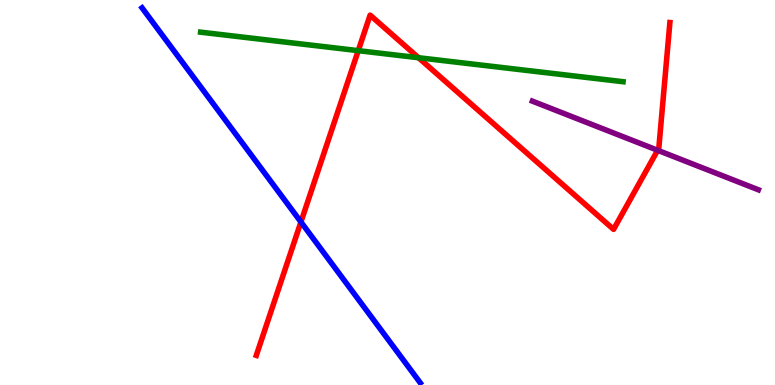[{'lines': ['blue', 'red'], 'intersections': [{'x': 3.88, 'y': 4.23}]}, {'lines': ['green', 'red'], 'intersections': [{'x': 4.62, 'y': 8.68}, {'x': 5.4, 'y': 8.5}]}, {'lines': ['purple', 'red'], 'intersections': [{'x': 8.49, 'y': 6.1}]}, {'lines': ['blue', 'green'], 'intersections': []}, {'lines': ['blue', 'purple'], 'intersections': []}, {'lines': ['green', 'purple'], 'intersections': []}]